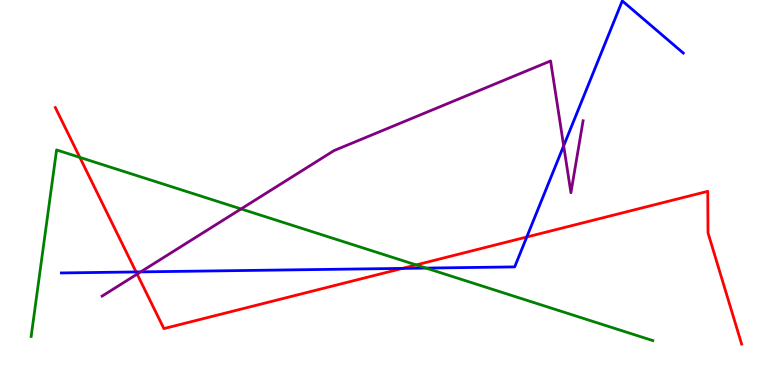[{'lines': ['blue', 'red'], 'intersections': [{'x': 1.76, 'y': 2.94}, {'x': 5.19, 'y': 3.03}, {'x': 6.8, 'y': 3.84}]}, {'lines': ['green', 'red'], 'intersections': [{'x': 1.03, 'y': 5.91}, {'x': 5.37, 'y': 3.12}]}, {'lines': ['purple', 'red'], 'intersections': [{'x': 1.77, 'y': 2.88}]}, {'lines': ['blue', 'green'], 'intersections': [{'x': 5.5, 'y': 3.04}]}, {'lines': ['blue', 'purple'], 'intersections': [{'x': 1.82, 'y': 2.94}, {'x': 7.27, 'y': 6.21}]}, {'lines': ['green', 'purple'], 'intersections': [{'x': 3.11, 'y': 4.57}]}]